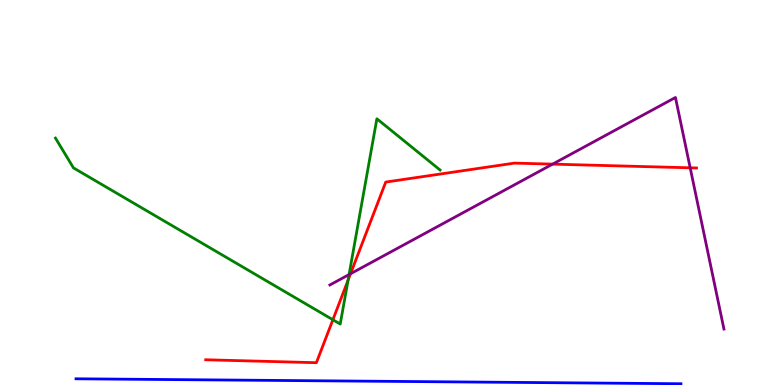[{'lines': ['blue', 'red'], 'intersections': []}, {'lines': ['green', 'red'], 'intersections': [{'x': 4.3, 'y': 1.69}, {'x': 4.49, 'y': 2.72}]}, {'lines': ['purple', 'red'], 'intersections': [{'x': 4.52, 'y': 2.89}, {'x': 7.13, 'y': 5.74}, {'x': 8.91, 'y': 5.64}]}, {'lines': ['blue', 'green'], 'intersections': []}, {'lines': ['blue', 'purple'], 'intersections': []}, {'lines': ['green', 'purple'], 'intersections': [{'x': 4.5, 'y': 2.87}]}]